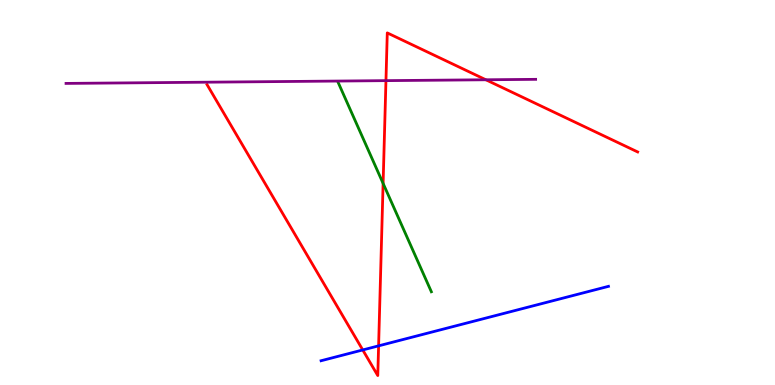[{'lines': ['blue', 'red'], 'intersections': [{'x': 4.68, 'y': 0.91}, {'x': 4.89, 'y': 1.02}]}, {'lines': ['green', 'red'], 'intersections': [{'x': 4.94, 'y': 5.24}]}, {'lines': ['purple', 'red'], 'intersections': [{'x': 4.98, 'y': 7.91}, {'x': 6.27, 'y': 7.93}]}, {'lines': ['blue', 'green'], 'intersections': []}, {'lines': ['blue', 'purple'], 'intersections': []}, {'lines': ['green', 'purple'], 'intersections': []}]